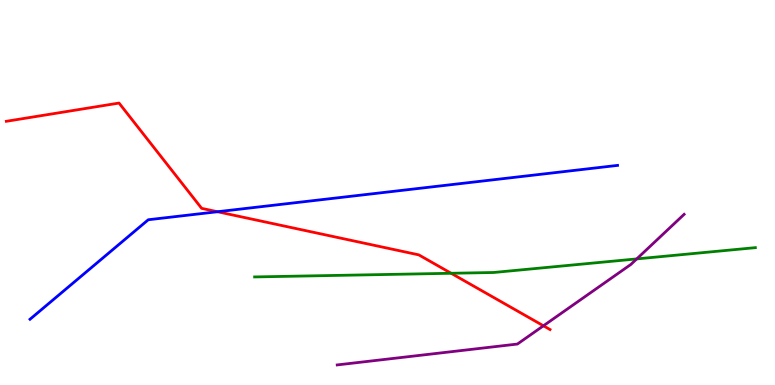[{'lines': ['blue', 'red'], 'intersections': [{'x': 2.81, 'y': 4.5}]}, {'lines': ['green', 'red'], 'intersections': [{'x': 5.82, 'y': 2.9}]}, {'lines': ['purple', 'red'], 'intersections': [{'x': 7.01, 'y': 1.54}]}, {'lines': ['blue', 'green'], 'intersections': []}, {'lines': ['blue', 'purple'], 'intersections': []}, {'lines': ['green', 'purple'], 'intersections': [{'x': 8.22, 'y': 3.28}]}]